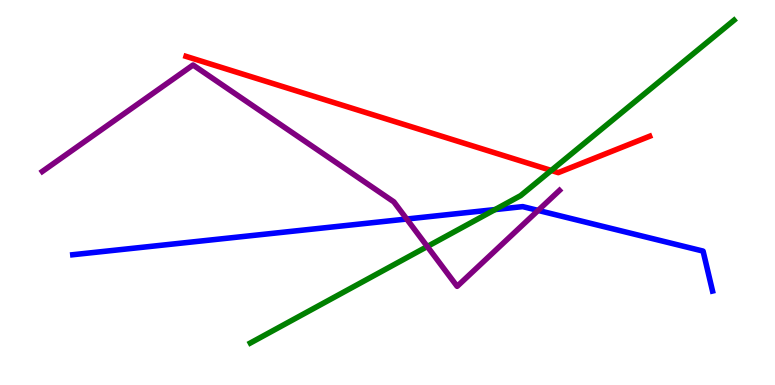[{'lines': ['blue', 'red'], 'intersections': []}, {'lines': ['green', 'red'], 'intersections': [{'x': 7.11, 'y': 5.57}]}, {'lines': ['purple', 'red'], 'intersections': []}, {'lines': ['blue', 'green'], 'intersections': [{'x': 6.39, 'y': 4.56}]}, {'lines': ['blue', 'purple'], 'intersections': [{'x': 5.25, 'y': 4.31}, {'x': 6.94, 'y': 4.53}]}, {'lines': ['green', 'purple'], 'intersections': [{'x': 5.51, 'y': 3.6}]}]